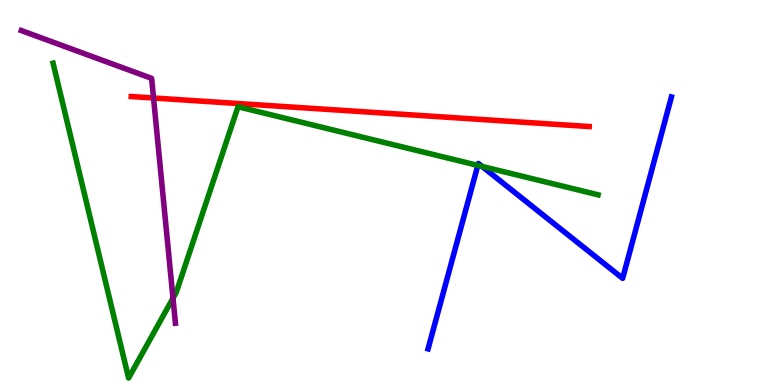[{'lines': ['blue', 'red'], 'intersections': []}, {'lines': ['green', 'red'], 'intersections': []}, {'lines': ['purple', 'red'], 'intersections': [{'x': 1.98, 'y': 7.45}]}, {'lines': ['blue', 'green'], 'intersections': [{'x': 6.17, 'y': 5.7}, {'x': 6.22, 'y': 5.68}]}, {'lines': ['blue', 'purple'], 'intersections': []}, {'lines': ['green', 'purple'], 'intersections': [{'x': 2.23, 'y': 2.26}]}]